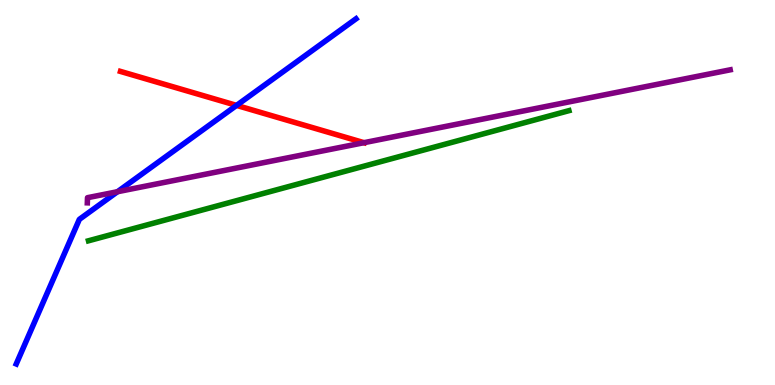[{'lines': ['blue', 'red'], 'intersections': [{'x': 3.05, 'y': 7.26}]}, {'lines': ['green', 'red'], 'intersections': []}, {'lines': ['purple', 'red'], 'intersections': [{'x': 4.7, 'y': 6.29}]}, {'lines': ['blue', 'green'], 'intersections': []}, {'lines': ['blue', 'purple'], 'intersections': [{'x': 1.52, 'y': 5.02}]}, {'lines': ['green', 'purple'], 'intersections': []}]